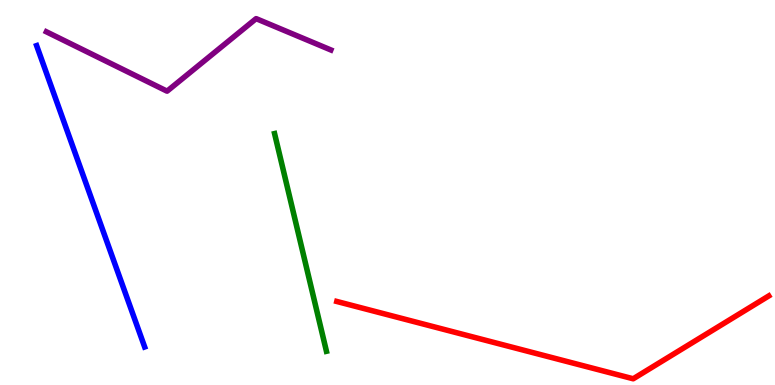[{'lines': ['blue', 'red'], 'intersections': []}, {'lines': ['green', 'red'], 'intersections': []}, {'lines': ['purple', 'red'], 'intersections': []}, {'lines': ['blue', 'green'], 'intersections': []}, {'lines': ['blue', 'purple'], 'intersections': []}, {'lines': ['green', 'purple'], 'intersections': []}]